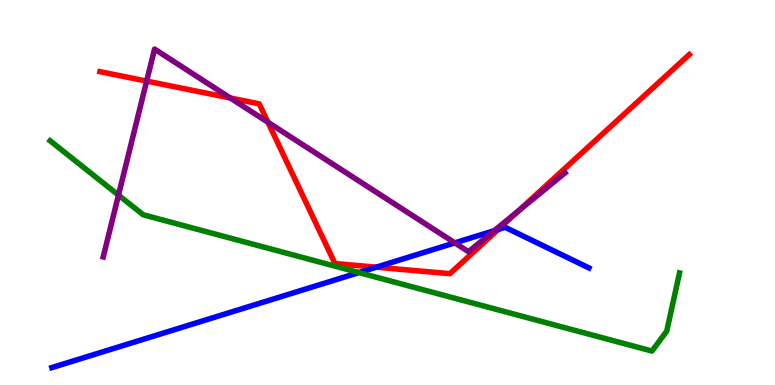[{'lines': ['blue', 'red'], 'intersections': [{'x': 4.86, 'y': 3.06}, {'x': 6.43, 'y': 4.04}]}, {'lines': ['green', 'red'], 'intersections': []}, {'lines': ['purple', 'red'], 'intersections': [{'x': 1.89, 'y': 7.89}, {'x': 2.97, 'y': 7.45}, {'x': 3.46, 'y': 6.82}, {'x': 6.69, 'y': 4.52}]}, {'lines': ['blue', 'green'], 'intersections': [{'x': 4.63, 'y': 2.92}]}, {'lines': ['blue', 'purple'], 'intersections': [{'x': 5.87, 'y': 3.69}, {'x': 6.38, 'y': 4.01}]}, {'lines': ['green', 'purple'], 'intersections': [{'x': 1.53, 'y': 4.93}]}]